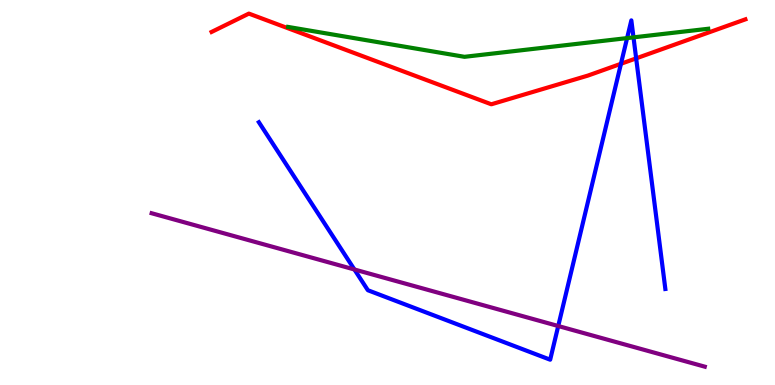[{'lines': ['blue', 'red'], 'intersections': [{'x': 8.01, 'y': 8.34}, {'x': 8.21, 'y': 8.48}]}, {'lines': ['green', 'red'], 'intersections': []}, {'lines': ['purple', 'red'], 'intersections': []}, {'lines': ['blue', 'green'], 'intersections': [{'x': 8.09, 'y': 9.01}, {'x': 8.17, 'y': 9.03}]}, {'lines': ['blue', 'purple'], 'intersections': [{'x': 4.57, 'y': 3.0}, {'x': 7.2, 'y': 1.53}]}, {'lines': ['green', 'purple'], 'intersections': []}]